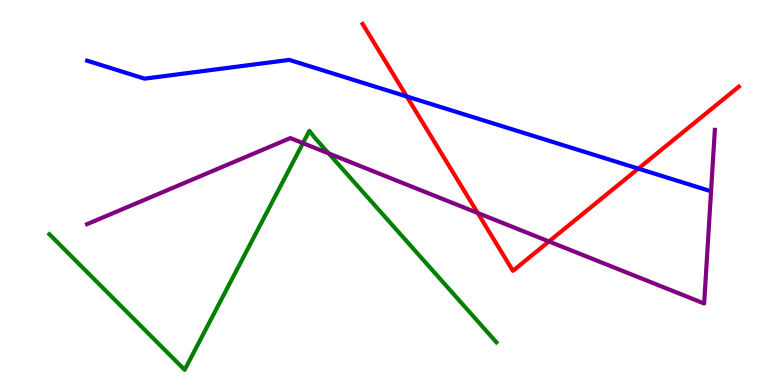[{'lines': ['blue', 'red'], 'intersections': [{'x': 5.25, 'y': 7.49}, {'x': 8.24, 'y': 5.62}]}, {'lines': ['green', 'red'], 'intersections': []}, {'lines': ['purple', 'red'], 'intersections': [{'x': 6.16, 'y': 4.47}, {'x': 7.08, 'y': 3.73}]}, {'lines': ['blue', 'green'], 'intersections': []}, {'lines': ['blue', 'purple'], 'intersections': []}, {'lines': ['green', 'purple'], 'intersections': [{'x': 3.91, 'y': 6.28}, {'x': 4.24, 'y': 6.02}]}]